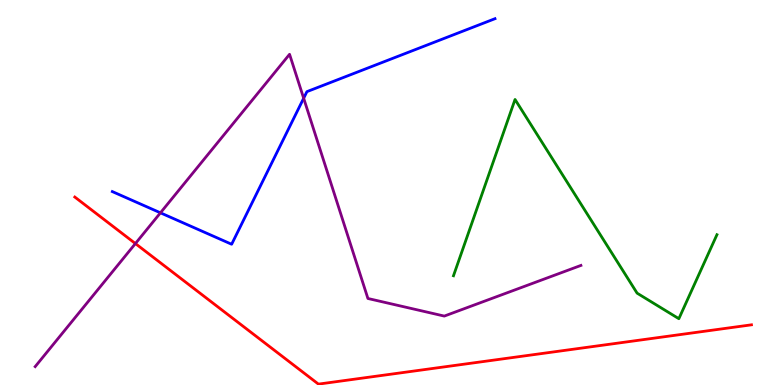[{'lines': ['blue', 'red'], 'intersections': []}, {'lines': ['green', 'red'], 'intersections': []}, {'lines': ['purple', 'red'], 'intersections': [{'x': 1.75, 'y': 3.67}]}, {'lines': ['blue', 'green'], 'intersections': []}, {'lines': ['blue', 'purple'], 'intersections': [{'x': 2.07, 'y': 4.47}, {'x': 3.92, 'y': 7.45}]}, {'lines': ['green', 'purple'], 'intersections': []}]